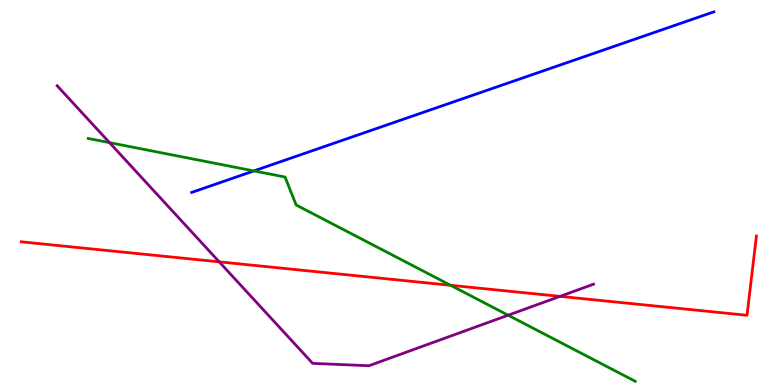[{'lines': ['blue', 'red'], 'intersections': []}, {'lines': ['green', 'red'], 'intersections': [{'x': 5.81, 'y': 2.59}]}, {'lines': ['purple', 'red'], 'intersections': [{'x': 2.83, 'y': 3.2}, {'x': 7.23, 'y': 2.3}]}, {'lines': ['blue', 'green'], 'intersections': [{'x': 3.28, 'y': 5.56}]}, {'lines': ['blue', 'purple'], 'intersections': []}, {'lines': ['green', 'purple'], 'intersections': [{'x': 1.41, 'y': 6.3}, {'x': 6.56, 'y': 1.81}]}]